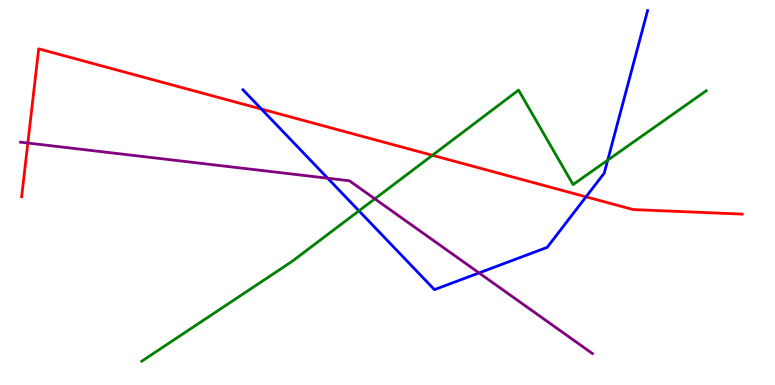[{'lines': ['blue', 'red'], 'intersections': [{'x': 3.37, 'y': 7.17}, {'x': 7.56, 'y': 4.89}]}, {'lines': ['green', 'red'], 'intersections': [{'x': 5.58, 'y': 5.97}]}, {'lines': ['purple', 'red'], 'intersections': [{'x': 0.359, 'y': 6.28}]}, {'lines': ['blue', 'green'], 'intersections': [{'x': 4.63, 'y': 4.52}, {'x': 7.84, 'y': 5.84}]}, {'lines': ['blue', 'purple'], 'intersections': [{'x': 4.23, 'y': 5.37}, {'x': 6.18, 'y': 2.91}]}, {'lines': ['green', 'purple'], 'intersections': [{'x': 4.84, 'y': 4.84}]}]